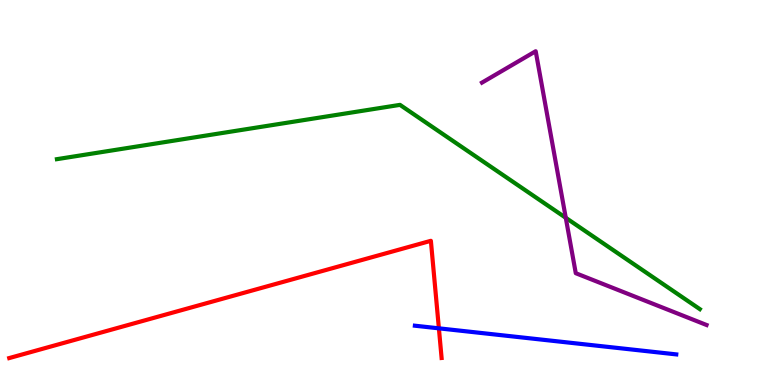[{'lines': ['blue', 'red'], 'intersections': [{'x': 5.66, 'y': 1.47}]}, {'lines': ['green', 'red'], 'intersections': []}, {'lines': ['purple', 'red'], 'intersections': []}, {'lines': ['blue', 'green'], 'intersections': []}, {'lines': ['blue', 'purple'], 'intersections': []}, {'lines': ['green', 'purple'], 'intersections': [{'x': 7.3, 'y': 4.34}]}]